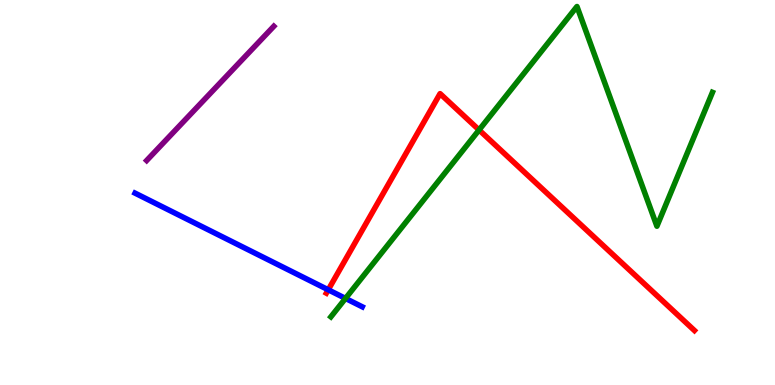[{'lines': ['blue', 'red'], 'intersections': [{'x': 4.24, 'y': 2.47}]}, {'lines': ['green', 'red'], 'intersections': [{'x': 6.18, 'y': 6.62}]}, {'lines': ['purple', 'red'], 'intersections': []}, {'lines': ['blue', 'green'], 'intersections': [{'x': 4.46, 'y': 2.25}]}, {'lines': ['blue', 'purple'], 'intersections': []}, {'lines': ['green', 'purple'], 'intersections': []}]